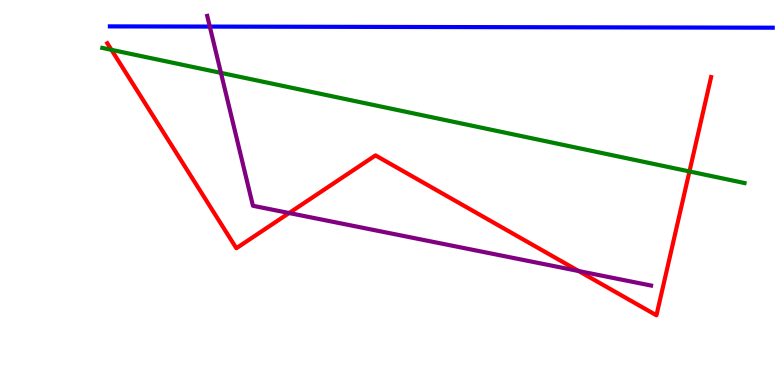[{'lines': ['blue', 'red'], 'intersections': []}, {'lines': ['green', 'red'], 'intersections': [{'x': 1.44, 'y': 8.71}, {'x': 8.9, 'y': 5.55}]}, {'lines': ['purple', 'red'], 'intersections': [{'x': 3.73, 'y': 4.47}, {'x': 7.47, 'y': 2.96}]}, {'lines': ['blue', 'green'], 'intersections': []}, {'lines': ['blue', 'purple'], 'intersections': [{'x': 2.71, 'y': 9.31}]}, {'lines': ['green', 'purple'], 'intersections': [{'x': 2.85, 'y': 8.11}]}]